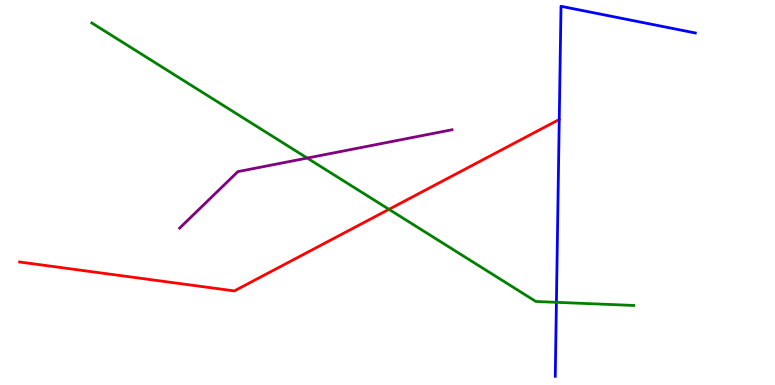[{'lines': ['blue', 'red'], 'intersections': []}, {'lines': ['green', 'red'], 'intersections': [{'x': 5.02, 'y': 4.56}]}, {'lines': ['purple', 'red'], 'intersections': []}, {'lines': ['blue', 'green'], 'intersections': [{'x': 7.18, 'y': 2.15}]}, {'lines': ['blue', 'purple'], 'intersections': []}, {'lines': ['green', 'purple'], 'intersections': [{'x': 3.96, 'y': 5.89}]}]